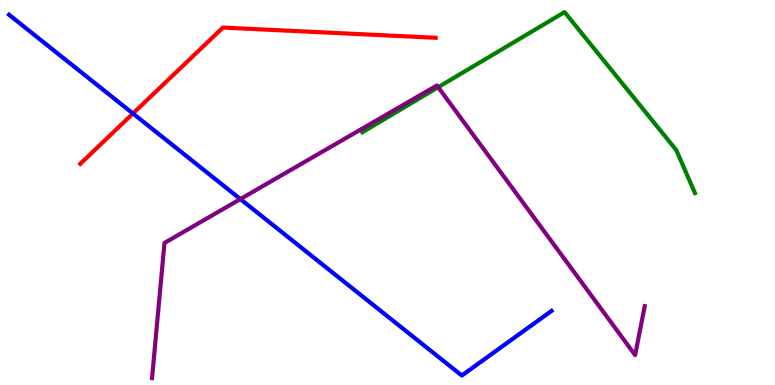[{'lines': ['blue', 'red'], 'intersections': [{'x': 1.72, 'y': 7.05}]}, {'lines': ['green', 'red'], 'intersections': []}, {'lines': ['purple', 'red'], 'intersections': []}, {'lines': ['blue', 'green'], 'intersections': []}, {'lines': ['blue', 'purple'], 'intersections': [{'x': 3.1, 'y': 4.83}]}, {'lines': ['green', 'purple'], 'intersections': [{'x': 5.65, 'y': 7.74}]}]